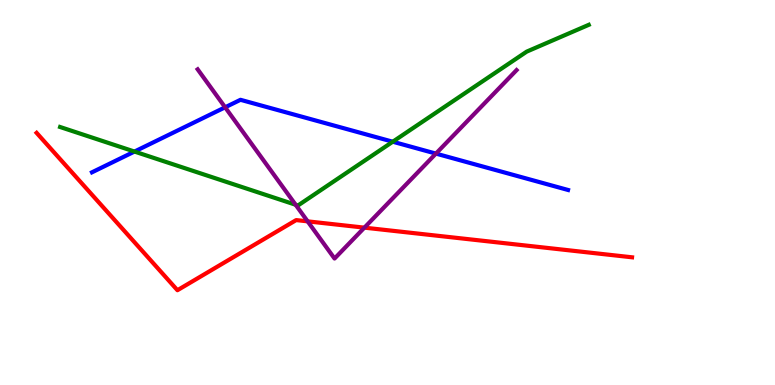[{'lines': ['blue', 'red'], 'intersections': []}, {'lines': ['green', 'red'], 'intersections': []}, {'lines': ['purple', 'red'], 'intersections': [{'x': 3.97, 'y': 4.25}, {'x': 4.7, 'y': 4.09}]}, {'lines': ['blue', 'green'], 'intersections': [{'x': 1.74, 'y': 6.06}, {'x': 5.07, 'y': 6.32}]}, {'lines': ['blue', 'purple'], 'intersections': [{'x': 2.9, 'y': 7.21}, {'x': 5.62, 'y': 6.01}]}, {'lines': ['green', 'purple'], 'intersections': [{'x': 3.81, 'y': 4.68}]}]